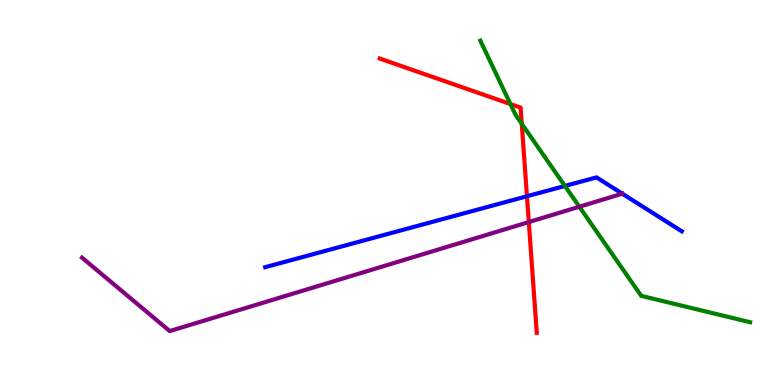[{'lines': ['blue', 'red'], 'intersections': [{'x': 6.8, 'y': 4.9}]}, {'lines': ['green', 'red'], 'intersections': [{'x': 6.59, 'y': 7.3}, {'x': 6.73, 'y': 6.78}]}, {'lines': ['purple', 'red'], 'intersections': [{'x': 6.82, 'y': 4.23}]}, {'lines': ['blue', 'green'], 'intersections': [{'x': 7.29, 'y': 5.17}]}, {'lines': ['blue', 'purple'], 'intersections': [{'x': 8.03, 'y': 4.97}]}, {'lines': ['green', 'purple'], 'intersections': [{'x': 7.48, 'y': 4.63}]}]